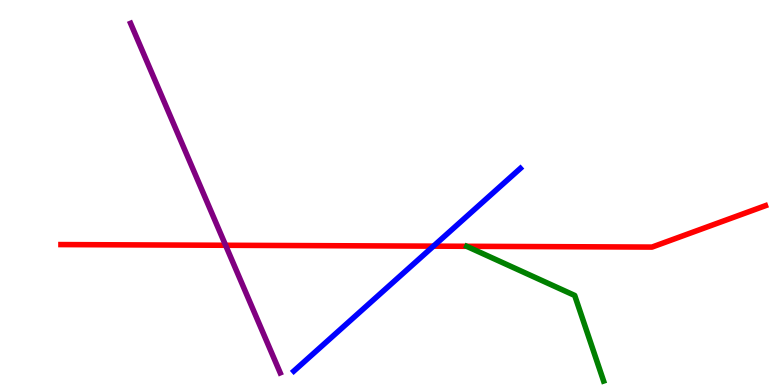[{'lines': ['blue', 'red'], 'intersections': [{'x': 5.59, 'y': 3.61}]}, {'lines': ['green', 'red'], 'intersections': []}, {'lines': ['purple', 'red'], 'intersections': [{'x': 2.91, 'y': 3.63}]}, {'lines': ['blue', 'green'], 'intersections': []}, {'lines': ['blue', 'purple'], 'intersections': []}, {'lines': ['green', 'purple'], 'intersections': []}]